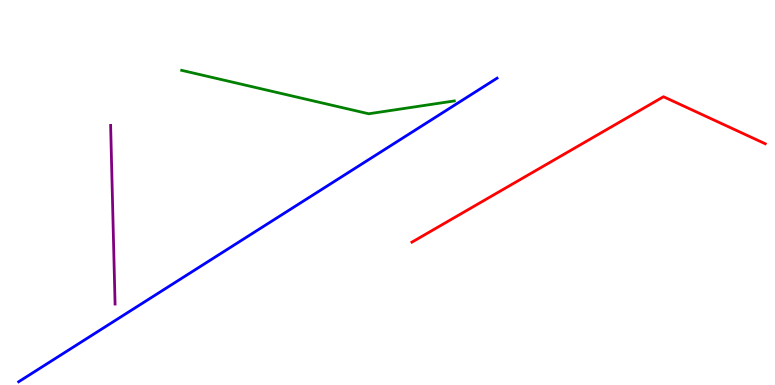[{'lines': ['blue', 'red'], 'intersections': []}, {'lines': ['green', 'red'], 'intersections': []}, {'lines': ['purple', 'red'], 'intersections': []}, {'lines': ['blue', 'green'], 'intersections': []}, {'lines': ['blue', 'purple'], 'intersections': []}, {'lines': ['green', 'purple'], 'intersections': []}]